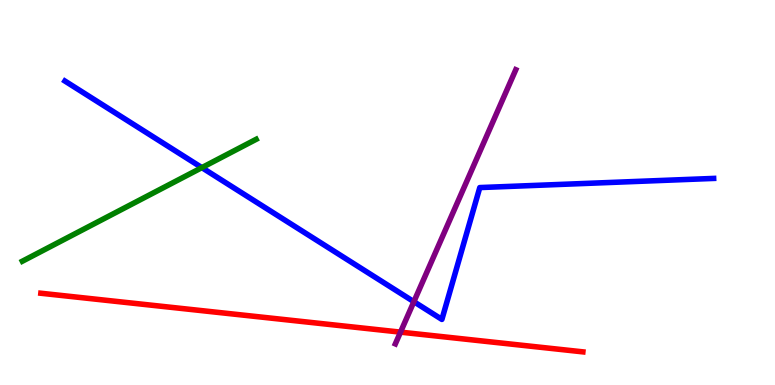[{'lines': ['blue', 'red'], 'intersections': []}, {'lines': ['green', 'red'], 'intersections': []}, {'lines': ['purple', 'red'], 'intersections': [{'x': 5.17, 'y': 1.37}]}, {'lines': ['blue', 'green'], 'intersections': [{'x': 2.6, 'y': 5.65}]}, {'lines': ['blue', 'purple'], 'intersections': [{'x': 5.34, 'y': 2.16}]}, {'lines': ['green', 'purple'], 'intersections': []}]